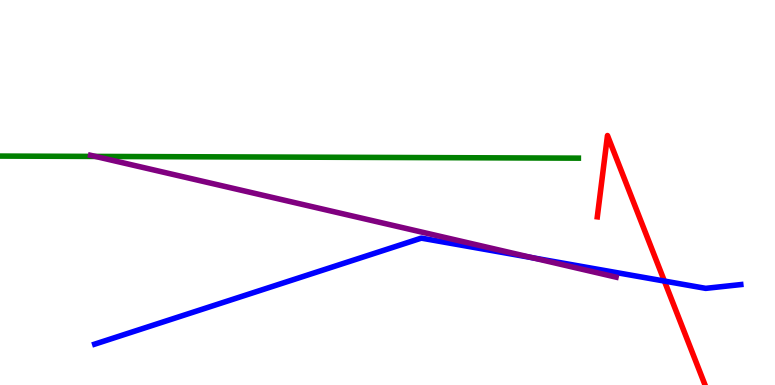[{'lines': ['blue', 'red'], 'intersections': [{'x': 8.57, 'y': 2.7}]}, {'lines': ['green', 'red'], 'intersections': []}, {'lines': ['purple', 'red'], 'intersections': []}, {'lines': ['blue', 'green'], 'intersections': []}, {'lines': ['blue', 'purple'], 'intersections': [{'x': 6.87, 'y': 3.31}]}, {'lines': ['green', 'purple'], 'intersections': [{'x': 1.23, 'y': 5.94}]}]